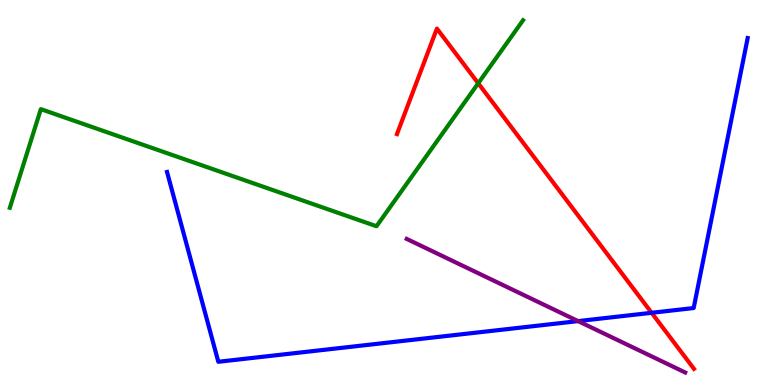[{'lines': ['blue', 'red'], 'intersections': [{'x': 8.41, 'y': 1.88}]}, {'lines': ['green', 'red'], 'intersections': [{'x': 6.17, 'y': 7.84}]}, {'lines': ['purple', 'red'], 'intersections': []}, {'lines': ['blue', 'green'], 'intersections': []}, {'lines': ['blue', 'purple'], 'intersections': [{'x': 7.46, 'y': 1.66}]}, {'lines': ['green', 'purple'], 'intersections': []}]